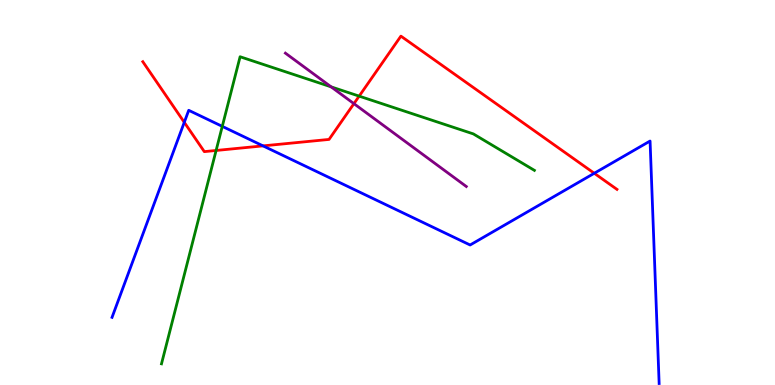[{'lines': ['blue', 'red'], 'intersections': [{'x': 2.38, 'y': 6.82}, {'x': 3.39, 'y': 6.21}, {'x': 7.67, 'y': 5.5}]}, {'lines': ['green', 'red'], 'intersections': [{'x': 2.79, 'y': 6.09}, {'x': 4.63, 'y': 7.5}]}, {'lines': ['purple', 'red'], 'intersections': [{'x': 4.57, 'y': 7.31}]}, {'lines': ['blue', 'green'], 'intersections': [{'x': 2.87, 'y': 6.72}]}, {'lines': ['blue', 'purple'], 'intersections': []}, {'lines': ['green', 'purple'], 'intersections': [{'x': 4.27, 'y': 7.74}]}]